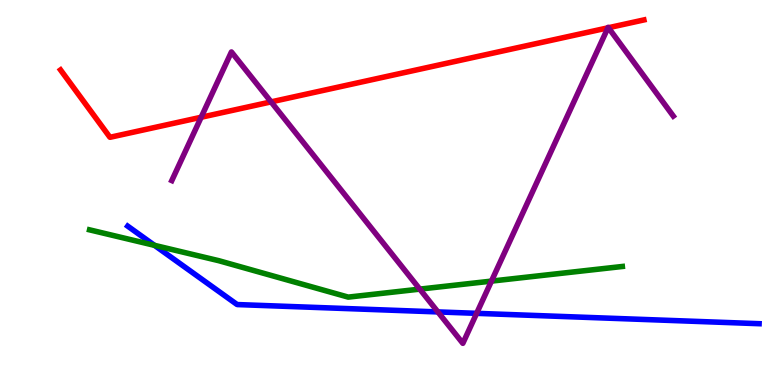[{'lines': ['blue', 'red'], 'intersections': []}, {'lines': ['green', 'red'], 'intersections': []}, {'lines': ['purple', 'red'], 'intersections': [{'x': 2.6, 'y': 6.95}, {'x': 3.5, 'y': 7.35}, {'x': 7.84, 'y': 9.28}, {'x': 7.85, 'y': 9.28}]}, {'lines': ['blue', 'green'], 'intersections': [{'x': 1.99, 'y': 3.63}]}, {'lines': ['blue', 'purple'], 'intersections': [{'x': 5.65, 'y': 1.9}, {'x': 6.15, 'y': 1.86}]}, {'lines': ['green', 'purple'], 'intersections': [{'x': 5.42, 'y': 2.49}, {'x': 6.34, 'y': 2.7}]}]